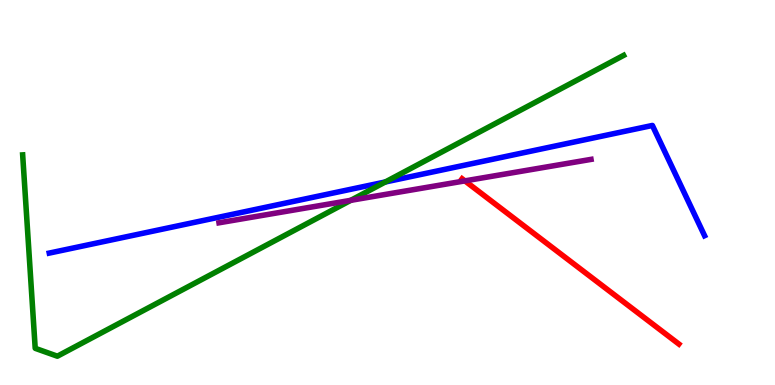[{'lines': ['blue', 'red'], 'intersections': []}, {'lines': ['green', 'red'], 'intersections': []}, {'lines': ['purple', 'red'], 'intersections': [{'x': 6.0, 'y': 5.3}]}, {'lines': ['blue', 'green'], 'intersections': [{'x': 4.97, 'y': 5.27}]}, {'lines': ['blue', 'purple'], 'intersections': []}, {'lines': ['green', 'purple'], 'intersections': [{'x': 4.53, 'y': 4.8}]}]